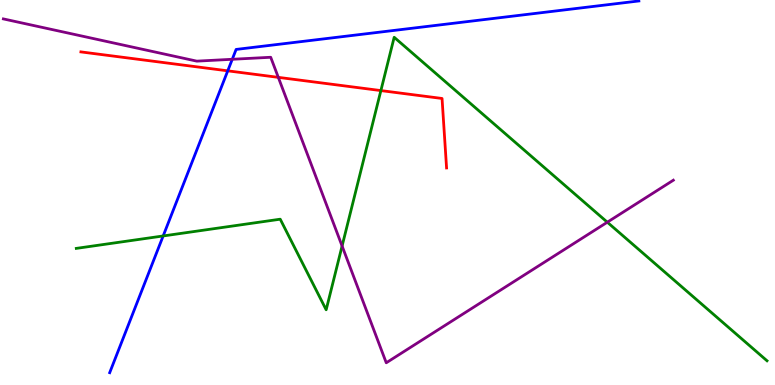[{'lines': ['blue', 'red'], 'intersections': [{'x': 2.94, 'y': 8.16}]}, {'lines': ['green', 'red'], 'intersections': [{'x': 4.91, 'y': 7.65}]}, {'lines': ['purple', 'red'], 'intersections': [{'x': 3.59, 'y': 7.99}]}, {'lines': ['blue', 'green'], 'intersections': [{'x': 2.11, 'y': 3.87}]}, {'lines': ['blue', 'purple'], 'intersections': [{'x': 3.0, 'y': 8.46}]}, {'lines': ['green', 'purple'], 'intersections': [{'x': 4.41, 'y': 3.61}, {'x': 7.84, 'y': 4.23}]}]